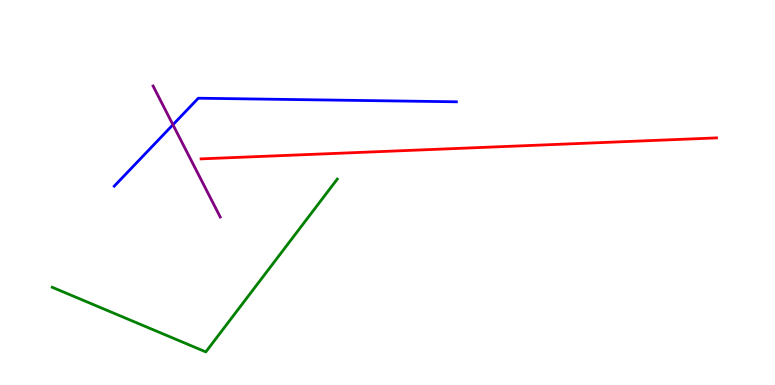[{'lines': ['blue', 'red'], 'intersections': []}, {'lines': ['green', 'red'], 'intersections': []}, {'lines': ['purple', 'red'], 'intersections': []}, {'lines': ['blue', 'green'], 'intersections': []}, {'lines': ['blue', 'purple'], 'intersections': [{'x': 2.23, 'y': 6.76}]}, {'lines': ['green', 'purple'], 'intersections': []}]